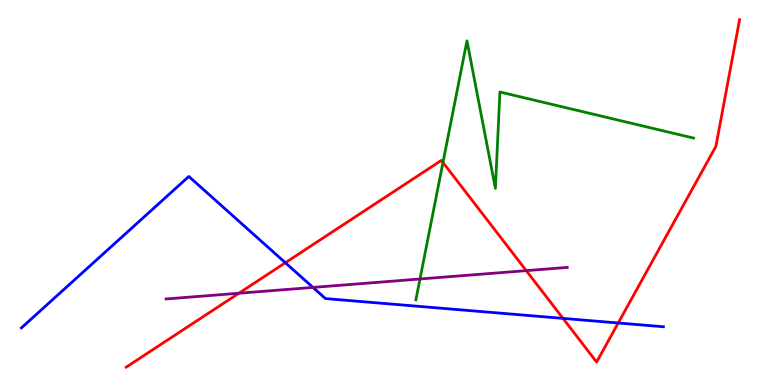[{'lines': ['blue', 'red'], 'intersections': [{'x': 3.68, 'y': 3.18}, {'x': 7.26, 'y': 1.73}, {'x': 7.98, 'y': 1.61}]}, {'lines': ['green', 'red'], 'intersections': [{'x': 5.72, 'y': 5.78}]}, {'lines': ['purple', 'red'], 'intersections': [{'x': 3.08, 'y': 2.38}, {'x': 6.79, 'y': 2.97}]}, {'lines': ['blue', 'green'], 'intersections': []}, {'lines': ['blue', 'purple'], 'intersections': [{'x': 4.04, 'y': 2.53}]}, {'lines': ['green', 'purple'], 'intersections': [{'x': 5.42, 'y': 2.75}]}]